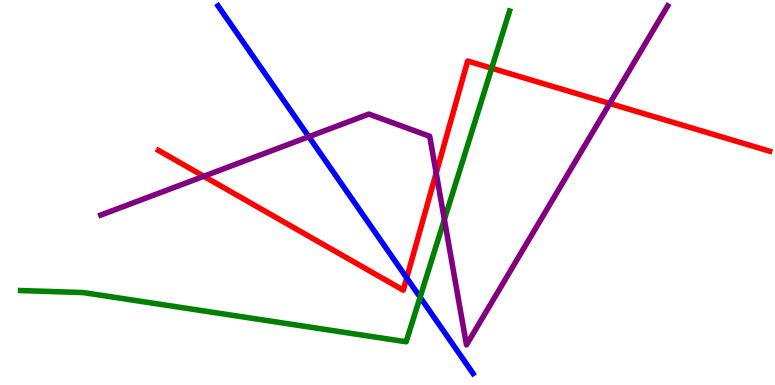[{'lines': ['blue', 'red'], 'intersections': [{'x': 5.25, 'y': 2.78}]}, {'lines': ['green', 'red'], 'intersections': [{'x': 6.34, 'y': 8.23}]}, {'lines': ['purple', 'red'], 'intersections': [{'x': 2.63, 'y': 5.42}, {'x': 5.63, 'y': 5.51}, {'x': 7.87, 'y': 7.31}]}, {'lines': ['blue', 'green'], 'intersections': [{'x': 5.42, 'y': 2.28}]}, {'lines': ['blue', 'purple'], 'intersections': [{'x': 3.98, 'y': 6.45}]}, {'lines': ['green', 'purple'], 'intersections': [{'x': 5.73, 'y': 4.3}]}]